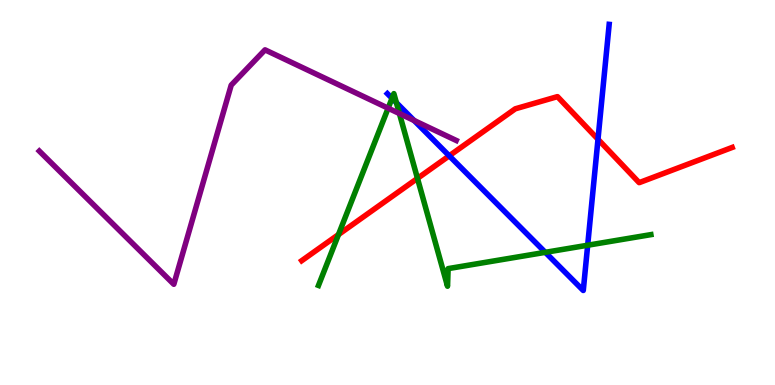[{'lines': ['blue', 'red'], 'intersections': [{'x': 5.8, 'y': 5.95}, {'x': 7.72, 'y': 6.38}]}, {'lines': ['green', 'red'], 'intersections': [{'x': 4.37, 'y': 3.91}, {'x': 5.39, 'y': 5.37}]}, {'lines': ['purple', 'red'], 'intersections': []}, {'lines': ['blue', 'green'], 'intersections': [{'x': 5.06, 'y': 7.45}, {'x': 5.11, 'y': 7.33}, {'x': 7.04, 'y': 3.45}, {'x': 7.58, 'y': 3.63}]}, {'lines': ['blue', 'purple'], 'intersections': [{'x': 5.34, 'y': 6.87}]}, {'lines': ['green', 'purple'], 'intersections': [{'x': 5.01, 'y': 7.19}, {'x': 5.15, 'y': 7.05}]}]